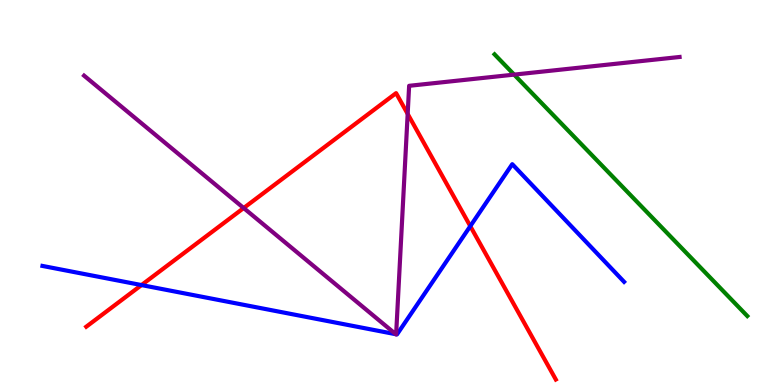[{'lines': ['blue', 'red'], 'intersections': [{'x': 1.83, 'y': 2.6}, {'x': 6.07, 'y': 4.13}]}, {'lines': ['green', 'red'], 'intersections': []}, {'lines': ['purple', 'red'], 'intersections': [{'x': 3.14, 'y': 4.6}, {'x': 5.26, 'y': 7.04}]}, {'lines': ['blue', 'green'], 'intersections': []}, {'lines': ['blue', 'purple'], 'intersections': [{'x': 5.11, 'y': 1.32}, {'x': 5.11, 'y': 1.32}]}, {'lines': ['green', 'purple'], 'intersections': [{'x': 6.63, 'y': 8.06}]}]